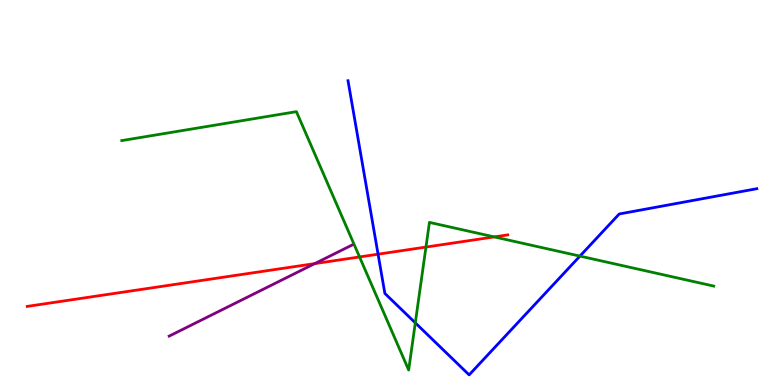[{'lines': ['blue', 'red'], 'intersections': [{'x': 4.88, 'y': 3.4}]}, {'lines': ['green', 'red'], 'intersections': [{'x': 4.64, 'y': 3.33}, {'x': 5.5, 'y': 3.58}, {'x': 6.38, 'y': 3.85}]}, {'lines': ['purple', 'red'], 'intersections': [{'x': 4.06, 'y': 3.15}]}, {'lines': ['blue', 'green'], 'intersections': [{'x': 5.36, 'y': 1.61}, {'x': 7.48, 'y': 3.35}]}, {'lines': ['blue', 'purple'], 'intersections': []}, {'lines': ['green', 'purple'], 'intersections': []}]